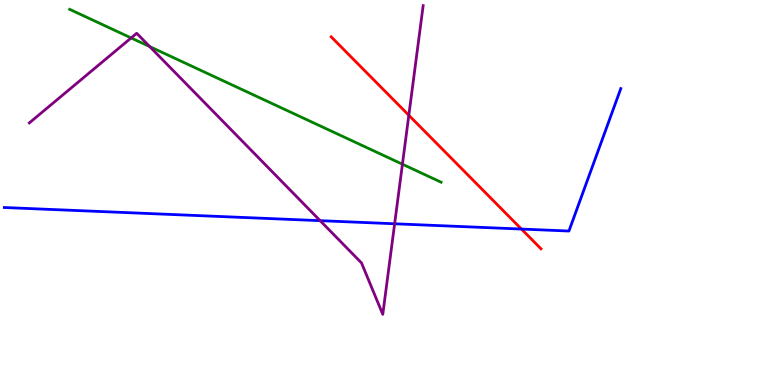[{'lines': ['blue', 'red'], 'intersections': [{'x': 6.73, 'y': 4.05}]}, {'lines': ['green', 'red'], 'intersections': []}, {'lines': ['purple', 'red'], 'intersections': [{'x': 5.28, 'y': 7.01}]}, {'lines': ['blue', 'green'], 'intersections': []}, {'lines': ['blue', 'purple'], 'intersections': [{'x': 4.13, 'y': 4.27}, {'x': 5.09, 'y': 4.19}]}, {'lines': ['green', 'purple'], 'intersections': [{'x': 1.69, 'y': 9.01}, {'x': 1.93, 'y': 8.79}, {'x': 5.19, 'y': 5.73}]}]